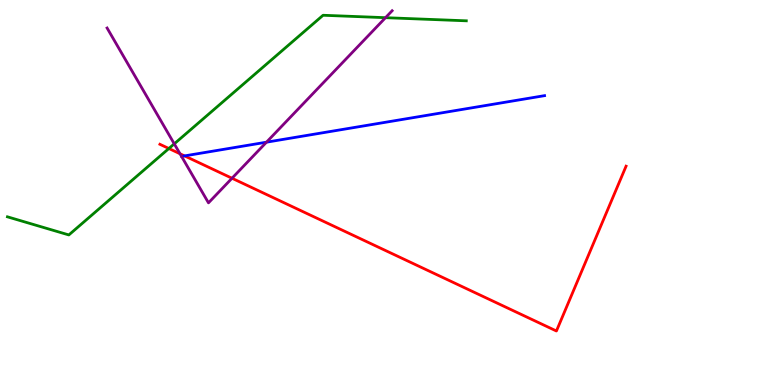[{'lines': ['blue', 'red'], 'intersections': [{'x': 2.38, 'y': 5.95}]}, {'lines': ['green', 'red'], 'intersections': [{'x': 2.18, 'y': 6.14}]}, {'lines': ['purple', 'red'], 'intersections': [{'x': 2.32, 'y': 6.01}, {'x': 2.99, 'y': 5.37}]}, {'lines': ['blue', 'green'], 'intersections': []}, {'lines': ['blue', 'purple'], 'intersections': [{'x': 3.44, 'y': 6.31}]}, {'lines': ['green', 'purple'], 'intersections': [{'x': 2.25, 'y': 6.26}, {'x': 4.97, 'y': 9.54}]}]